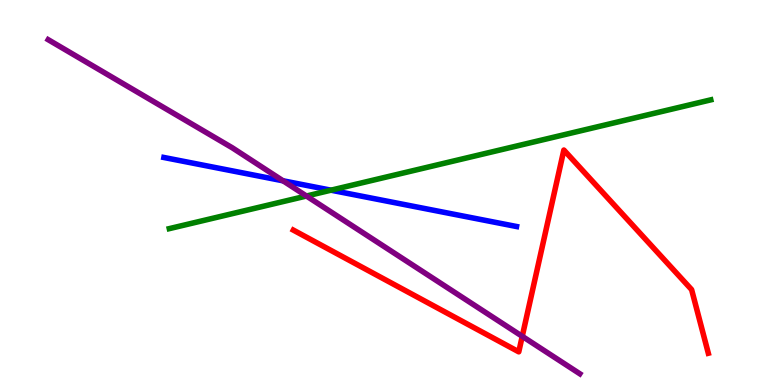[{'lines': ['blue', 'red'], 'intersections': []}, {'lines': ['green', 'red'], 'intersections': []}, {'lines': ['purple', 'red'], 'intersections': [{'x': 6.74, 'y': 1.26}]}, {'lines': ['blue', 'green'], 'intersections': [{'x': 4.27, 'y': 5.06}]}, {'lines': ['blue', 'purple'], 'intersections': [{'x': 3.65, 'y': 5.3}]}, {'lines': ['green', 'purple'], 'intersections': [{'x': 3.95, 'y': 4.91}]}]